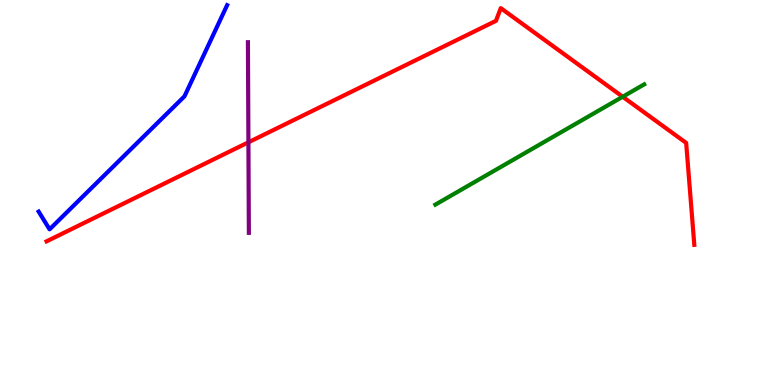[{'lines': ['blue', 'red'], 'intersections': []}, {'lines': ['green', 'red'], 'intersections': [{'x': 8.03, 'y': 7.49}]}, {'lines': ['purple', 'red'], 'intersections': [{'x': 3.21, 'y': 6.3}]}, {'lines': ['blue', 'green'], 'intersections': []}, {'lines': ['blue', 'purple'], 'intersections': []}, {'lines': ['green', 'purple'], 'intersections': []}]